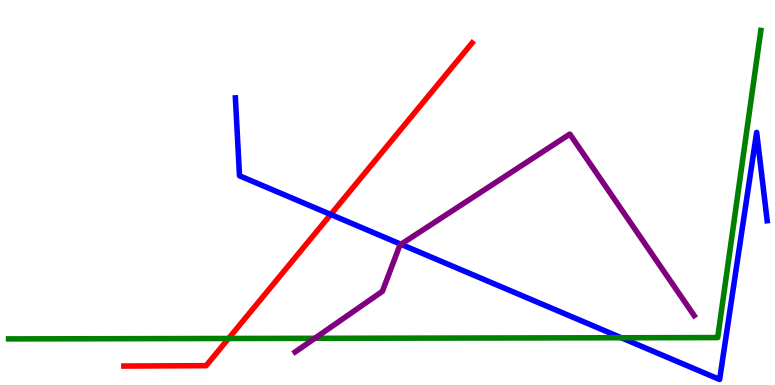[{'lines': ['blue', 'red'], 'intersections': [{'x': 4.27, 'y': 4.43}]}, {'lines': ['green', 'red'], 'intersections': [{'x': 2.95, 'y': 1.21}]}, {'lines': ['purple', 'red'], 'intersections': []}, {'lines': ['blue', 'green'], 'intersections': [{'x': 8.02, 'y': 1.23}]}, {'lines': ['blue', 'purple'], 'intersections': [{'x': 5.17, 'y': 3.66}]}, {'lines': ['green', 'purple'], 'intersections': [{'x': 4.06, 'y': 1.21}]}]